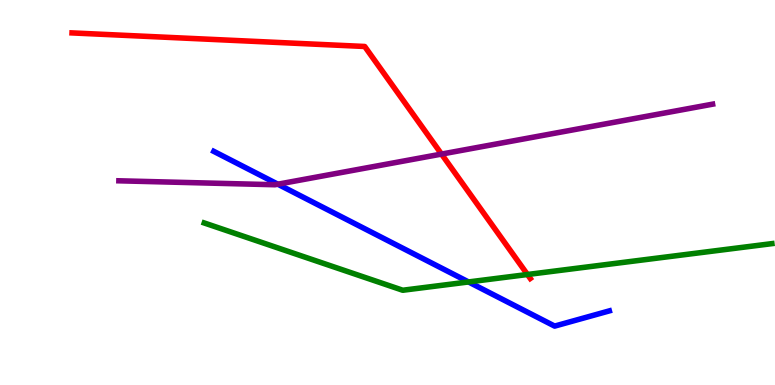[{'lines': ['blue', 'red'], 'intersections': []}, {'lines': ['green', 'red'], 'intersections': [{'x': 6.81, 'y': 2.87}]}, {'lines': ['purple', 'red'], 'intersections': [{'x': 5.7, 'y': 6.0}]}, {'lines': ['blue', 'green'], 'intersections': [{'x': 6.05, 'y': 2.68}]}, {'lines': ['blue', 'purple'], 'intersections': [{'x': 3.59, 'y': 5.22}]}, {'lines': ['green', 'purple'], 'intersections': []}]